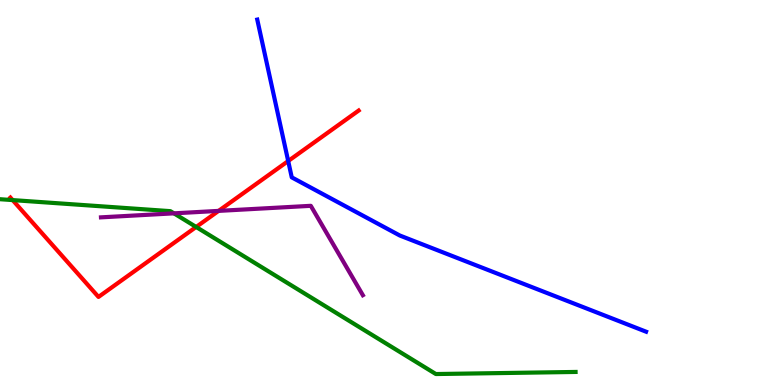[{'lines': ['blue', 'red'], 'intersections': [{'x': 3.72, 'y': 5.82}]}, {'lines': ['green', 'red'], 'intersections': [{'x': 0.163, 'y': 4.8}, {'x': 2.53, 'y': 4.1}]}, {'lines': ['purple', 'red'], 'intersections': [{'x': 2.82, 'y': 4.52}]}, {'lines': ['blue', 'green'], 'intersections': []}, {'lines': ['blue', 'purple'], 'intersections': []}, {'lines': ['green', 'purple'], 'intersections': [{'x': 2.24, 'y': 4.46}]}]